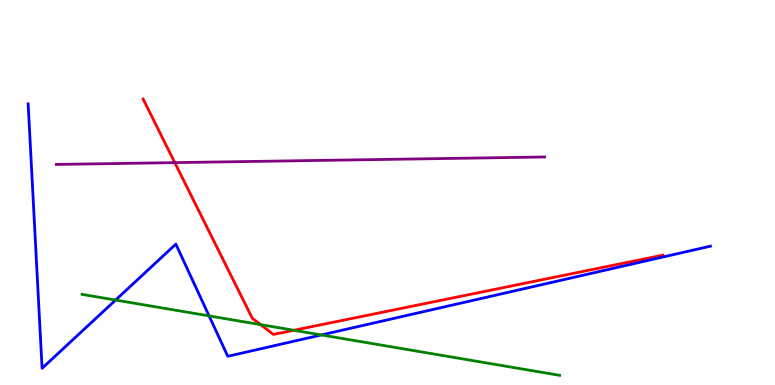[{'lines': ['blue', 'red'], 'intersections': []}, {'lines': ['green', 'red'], 'intersections': [{'x': 3.36, 'y': 1.57}, {'x': 3.79, 'y': 1.42}]}, {'lines': ['purple', 'red'], 'intersections': [{'x': 2.26, 'y': 5.78}]}, {'lines': ['blue', 'green'], 'intersections': [{'x': 1.49, 'y': 2.21}, {'x': 2.7, 'y': 1.79}, {'x': 4.15, 'y': 1.3}]}, {'lines': ['blue', 'purple'], 'intersections': []}, {'lines': ['green', 'purple'], 'intersections': []}]